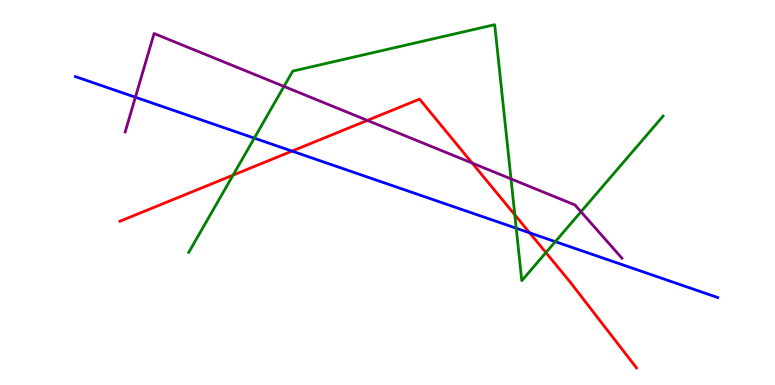[{'lines': ['blue', 'red'], 'intersections': [{'x': 3.77, 'y': 6.08}, {'x': 6.83, 'y': 3.95}]}, {'lines': ['green', 'red'], 'intersections': [{'x': 3.01, 'y': 5.45}, {'x': 6.64, 'y': 4.42}, {'x': 7.04, 'y': 3.44}]}, {'lines': ['purple', 'red'], 'intersections': [{'x': 4.74, 'y': 6.87}, {'x': 6.09, 'y': 5.76}]}, {'lines': ['blue', 'green'], 'intersections': [{'x': 3.28, 'y': 6.41}, {'x': 6.66, 'y': 4.07}, {'x': 7.17, 'y': 3.72}]}, {'lines': ['blue', 'purple'], 'intersections': [{'x': 1.75, 'y': 7.47}]}, {'lines': ['green', 'purple'], 'intersections': [{'x': 3.66, 'y': 7.76}, {'x': 6.59, 'y': 5.35}, {'x': 7.5, 'y': 4.5}]}]